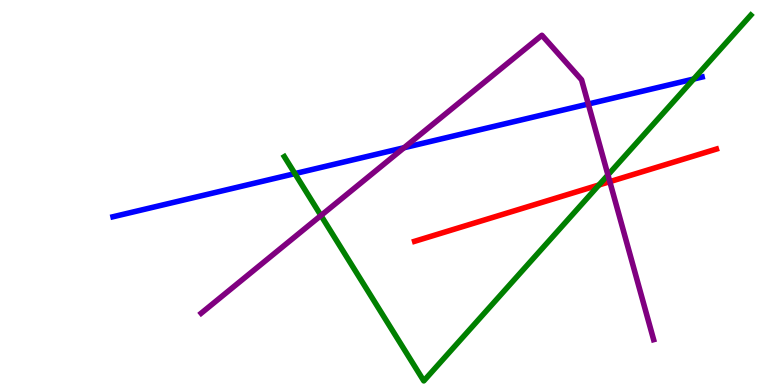[{'lines': ['blue', 'red'], 'intersections': []}, {'lines': ['green', 'red'], 'intersections': [{'x': 7.73, 'y': 5.2}]}, {'lines': ['purple', 'red'], 'intersections': [{'x': 7.87, 'y': 5.28}]}, {'lines': ['blue', 'green'], 'intersections': [{'x': 3.81, 'y': 5.49}, {'x': 8.95, 'y': 7.95}]}, {'lines': ['blue', 'purple'], 'intersections': [{'x': 5.21, 'y': 6.16}, {'x': 7.59, 'y': 7.3}]}, {'lines': ['green', 'purple'], 'intersections': [{'x': 4.14, 'y': 4.4}, {'x': 7.84, 'y': 5.46}]}]